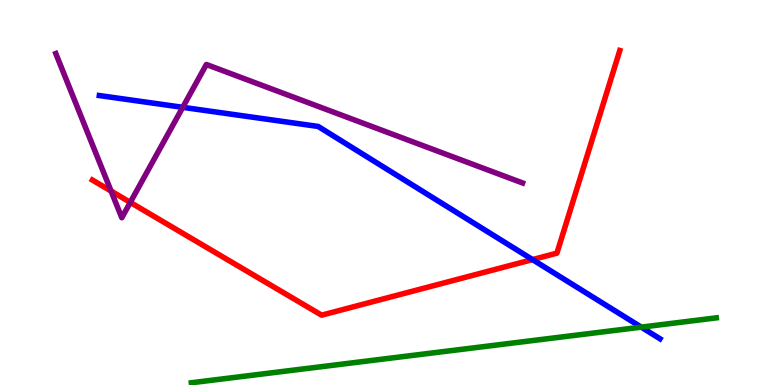[{'lines': ['blue', 'red'], 'intersections': [{'x': 6.87, 'y': 3.26}]}, {'lines': ['green', 'red'], 'intersections': []}, {'lines': ['purple', 'red'], 'intersections': [{'x': 1.43, 'y': 5.04}, {'x': 1.68, 'y': 4.74}]}, {'lines': ['blue', 'green'], 'intersections': [{'x': 8.27, 'y': 1.5}]}, {'lines': ['blue', 'purple'], 'intersections': [{'x': 2.36, 'y': 7.21}]}, {'lines': ['green', 'purple'], 'intersections': []}]